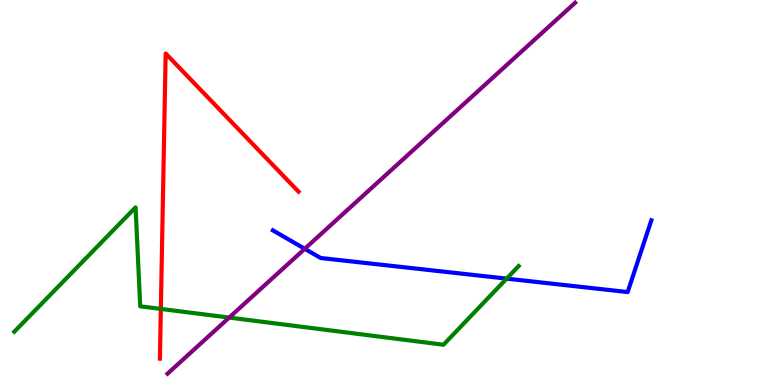[{'lines': ['blue', 'red'], 'intersections': []}, {'lines': ['green', 'red'], 'intersections': [{'x': 2.08, 'y': 1.98}]}, {'lines': ['purple', 'red'], 'intersections': []}, {'lines': ['blue', 'green'], 'intersections': [{'x': 6.54, 'y': 2.76}]}, {'lines': ['blue', 'purple'], 'intersections': [{'x': 3.93, 'y': 3.54}]}, {'lines': ['green', 'purple'], 'intersections': [{'x': 2.96, 'y': 1.75}]}]